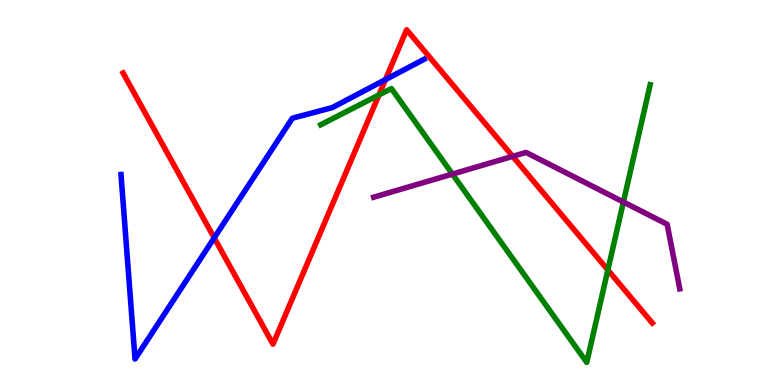[{'lines': ['blue', 'red'], 'intersections': [{'x': 2.76, 'y': 3.82}, {'x': 4.97, 'y': 7.93}]}, {'lines': ['green', 'red'], 'intersections': [{'x': 4.89, 'y': 7.53}, {'x': 7.84, 'y': 2.99}]}, {'lines': ['purple', 'red'], 'intersections': [{'x': 6.62, 'y': 5.94}]}, {'lines': ['blue', 'green'], 'intersections': []}, {'lines': ['blue', 'purple'], 'intersections': []}, {'lines': ['green', 'purple'], 'intersections': [{'x': 5.84, 'y': 5.48}, {'x': 8.04, 'y': 4.75}]}]